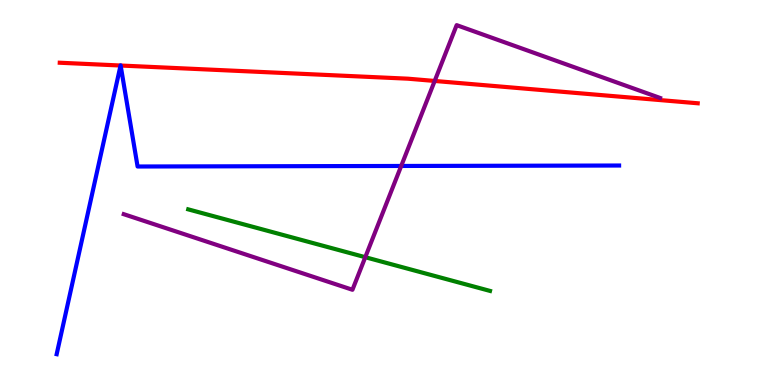[{'lines': ['blue', 'red'], 'intersections': [{'x': 1.56, 'y': 8.3}, {'x': 1.56, 'y': 8.3}]}, {'lines': ['green', 'red'], 'intersections': []}, {'lines': ['purple', 'red'], 'intersections': [{'x': 5.61, 'y': 7.9}]}, {'lines': ['blue', 'green'], 'intersections': []}, {'lines': ['blue', 'purple'], 'intersections': [{'x': 5.18, 'y': 5.69}]}, {'lines': ['green', 'purple'], 'intersections': [{'x': 4.71, 'y': 3.32}]}]